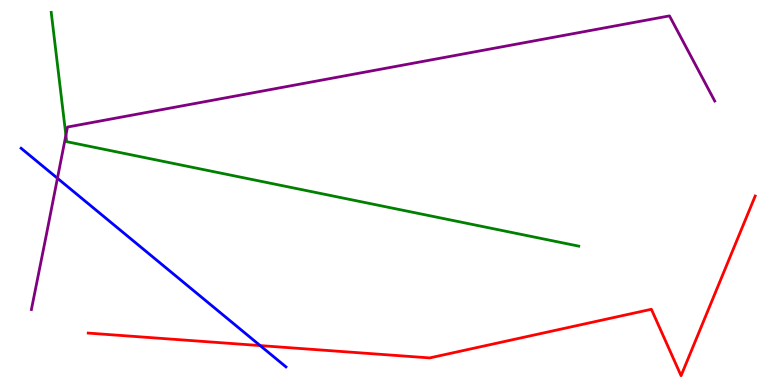[{'lines': ['blue', 'red'], 'intersections': [{'x': 3.36, 'y': 1.02}]}, {'lines': ['green', 'red'], 'intersections': []}, {'lines': ['purple', 'red'], 'intersections': []}, {'lines': ['blue', 'green'], 'intersections': []}, {'lines': ['blue', 'purple'], 'intersections': [{'x': 0.741, 'y': 5.37}]}, {'lines': ['green', 'purple'], 'intersections': [{'x': 0.85, 'y': 6.49}]}]